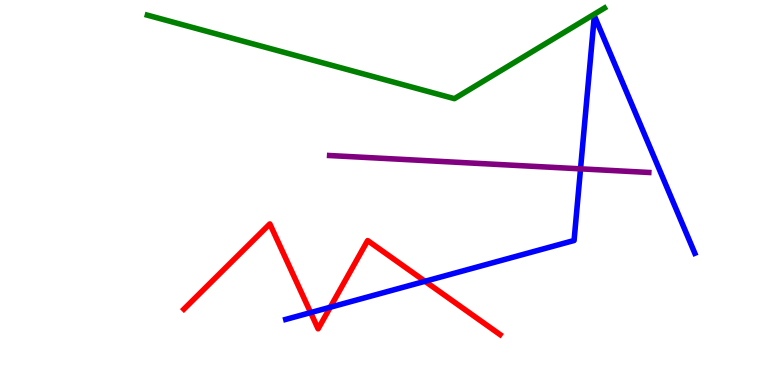[{'lines': ['blue', 'red'], 'intersections': [{'x': 4.01, 'y': 1.88}, {'x': 4.26, 'y': 2.02}, {'x': 5.48, 'y': 2.69}]}, {'lines': ['green', 'red'], 'intersections': []}, {'lines': ['purple', 'red'], 'intersections': []}, {'lines': ['blue', 'green'], 'intersections': []}, {'lines': ['blue', 'purple'], 'intersections': [{'x': 7.49, 'y': 5.61}]}, {'lines': ['green', 'purple'], 'intersections': []}]